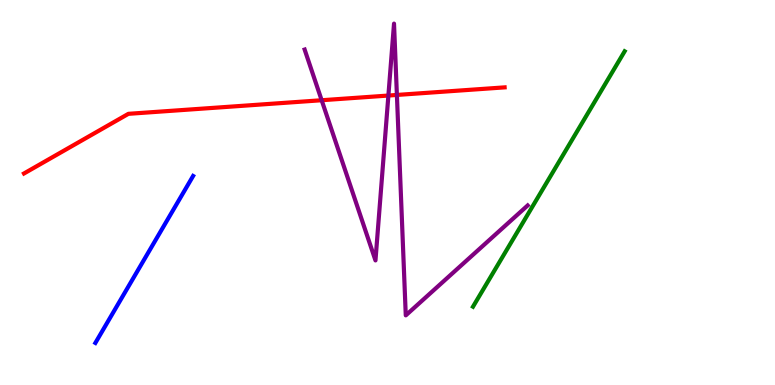[{'lines': ['blue', 'red'], 'intersections': []}, {'lines': ['green', 'red'], 'intersections': []}, {'lines': ['purple', 'red'], 'intersections': [{'x': 4.15, 'y': 7.4}, {'x': 5.01, 'y': 7.52}, {'x': 5.12, 'y': 7.53}]}, {'lines': ['blue', 'green'], 'intersections': []}, {'lines': ['blue', 'purple'], 'intersections': []}, {'lines': ['green', 'purple'], 'intersections': []}]